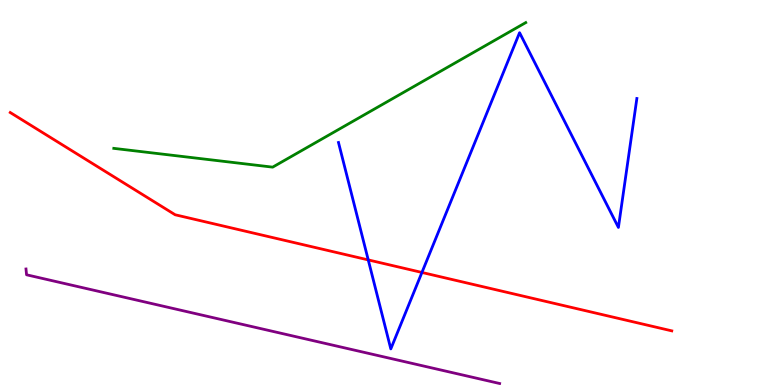[{'lines': ['blue', 'red'], 'intersections': [{'x': 4.75, 'y': 3.25}, {'x': 5.44, 'y': 2.92}]}, {'lines': ['green', 'red'], 'intersections': []}, {'lines': ['purple', 'red'], 'intersections': []}, {'lines': ['blue', 'green'], 'intersections': []}, {'lines': ['blue', 'purple'], 'intersections': []}, {'lines': ['green', 'purple'], 'intersections': []}]